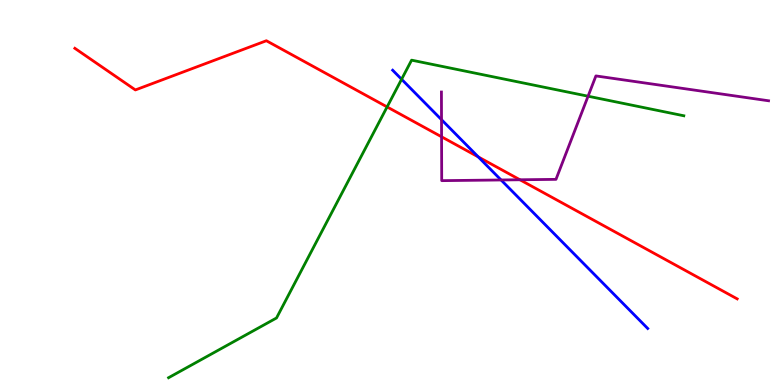[{'lines': ['blue', 'red'], 'intersections': [{'x': 6.17, 'y': 5.92}]}, {'lines': ['green', 'red'], 'intersections': [{'x': 4.99, 'y': 7.22}]}, {'lines': ['purple', 'red'], 'intersections': [{'x': 5.7, 'y': 6.45}, {'x': 6.71, 'y': 5.33}]}, {'lines': ['blue', 'green'], 'intersections': [{'x': 5.18, 'y': 7.94}]}, {'lines': ['blue', 'purple'], 'intersections': [{'x': 5.7, 'y': 6.89}, {'x': 6.47, 'y': 5.33}]}, {'lines': ['green', 'purple'], 'intersections': [{'x': 7.59, 'y': 7.5}]}]